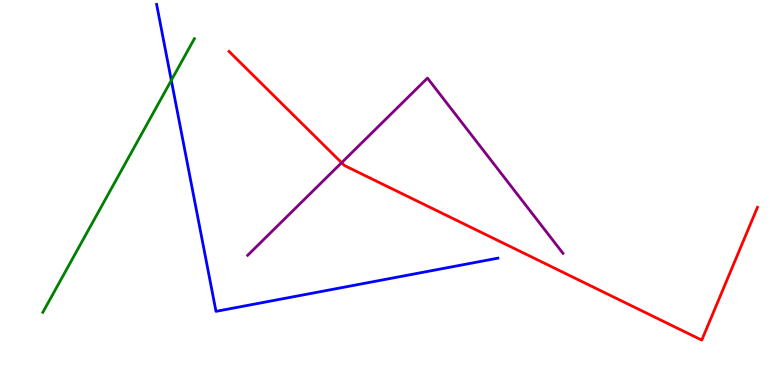[{'lines': ['blue', 'red'], 'intersections': []}, {'lines': ['green', 'red'], 'intersections': []}, {'lines': ['purple', 'red'], 'intersections': [{'x': 4.41, 'y': 5.77}]}, {'lines': ['blue', 'green'], 'intersections': [{'x': 2.21, 'y': 7.91}]}, {'lines': ['blue', 'purple'], 'intersections': []}, {'lines': ['green', 'purple'], 'intersections': []}]